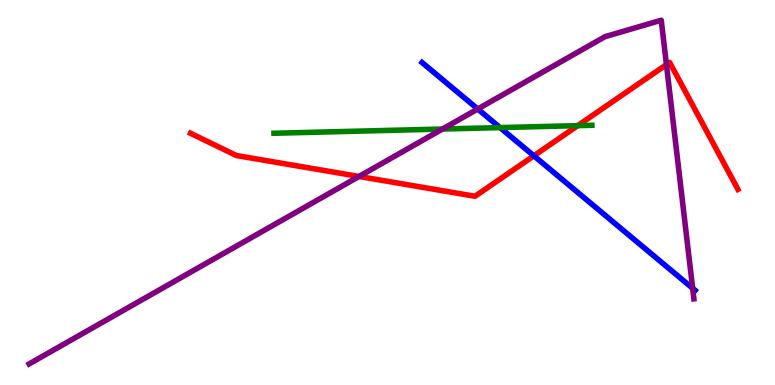[{'lines': ['blue', 'red'], 'intersections': [{'x': 6.89, 'y': 5.95}]}, {'lines': ['green', 'red'], 'intersections': [{'x': 7.45, 'y': 6.74}]}, {'lines': ['purple', 'red'], 'intersections': [{'x': 4.63, 'y': 5.42}, {'x': 8.6, 'y': 8.32}]}, {'lines': ['blue', 'green'], 'intersections': [{'x': 6.45, 'y': 6.69}]}, {'lines': ['blue', 'purple'], 'intersections': [{'x': 6.16, 'y': 7.17}, {'x': 8.94, 'y': 2.51}]}, {'lines': ['green', 'purple'], 'intersections': [{'x': 5.71, 'y': 6.65}]}]